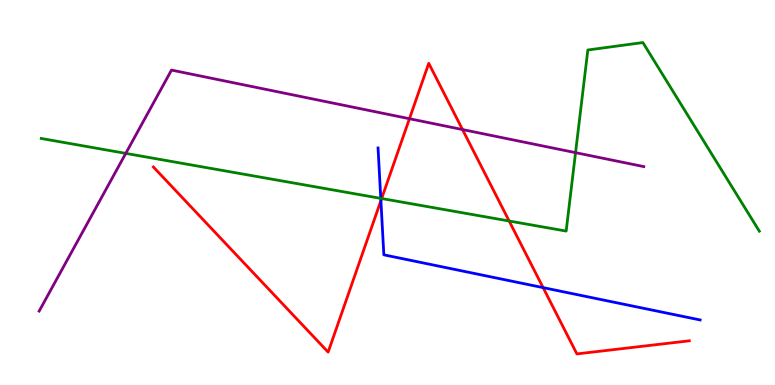[{'lines': ['blue', 'red'], 'intersections': [{'x': 4.91, 'y': 4.79}, {'x': 7.01, 'y': 2.53}]}, {'lines': ['green', 'red'], 'intersections': [{'x': 4.92, 'y': 4.84}, {'x': 6.57, 'y': 4.26}]}, {'lines': ['purple', 'red'], 'intersections': [{'x': 5.28, 'y': 6.92}, {'x': 5.97, 'y': 6.63}]}, {'lines': ['blue', 'green'], 'intersections': [{'x': 4.91, 'y': 4.85}]}, {'lines': ['blue', 'purple'], 'intersections': []}, {'lines': ['green', 'purple'], 'intersections': [{'x': 1.62, 'y': 6.02}, {'x': 7.43, 'y': 6.03}]}]